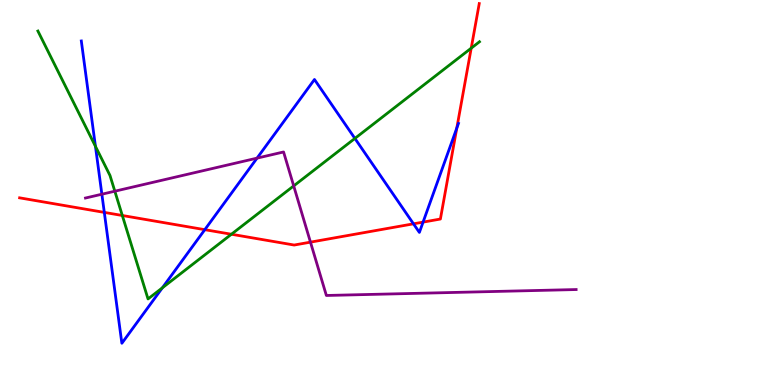[{'lines': ['blue', 'red'], 'intersections': [{'x': 1.35, 'y': 4.48}, {'x': 2.64, 'y': 4.03}, {'x': 5.34, 'y': 4.19}, {'x': 5.46, 'y': 4.23}, {'x': 5.89, 'y': 6.67}]}, {'lines': ['green', 'red'], 'intersections': [{'x': 1.58, 'y': 4.4}, {'x': 2.99, 'y': 3.92}, {'x': 6.08, 'y': 8.75}]}, {'lines': ['purple', 'red'], 'intersections': [{'x': 4.01, 'y': 3.71}]}, {'lines': ['blue', 'green'], 'intersections': [{'x': 1.23, 'y': 6.2}, {'x': 2.09, 'y': 2.52}, {'x': 4.58, 'y': 6.4}]}, {'lines': ['blue', 'purple'], 'intersections': [{'x': 1.31, 'y': 4.96}, {'x': 3.32, 'y': 5.89}]}, {'lines': ['green', 'purple'], 'intersections': [{'x': 1.48, 'y': 5.03}, {'x': 3.79, 'y': 5.17}]}]